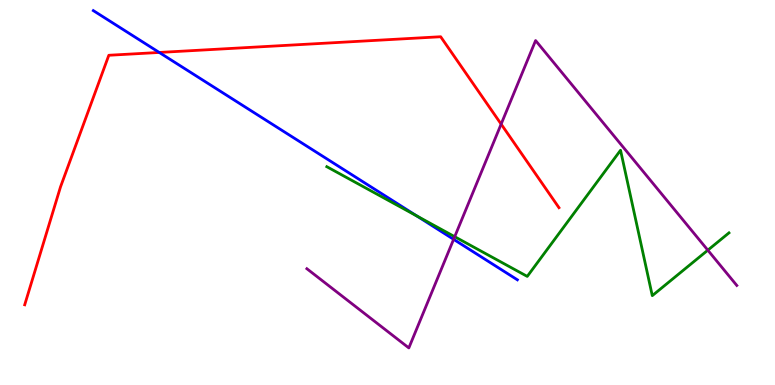[{'lines': ['blue', 'red'], 'intersections': [{'x': 2.05, 'y': 8.64}]}, {'lines': ['green', 'red'], 'intersections': []}, {'lines': ['purple', 'red'], 'intersections': [{'x': 6.47, 'y': 6.78}]}, {'lines': ['blue', 'green'], 'intersections': [{'x': 5.38, 'y': 4.39}]}, {'lines': ['blue', 'purple'], 'intersections': [{'x': 5.85, 'y': 3.78}]}, {'lines': ['green', 'purple'], 'intersections': [{'x': 5.87, 'y': 3.85}, {'x': 9.13, 'y': 3.5}]}]